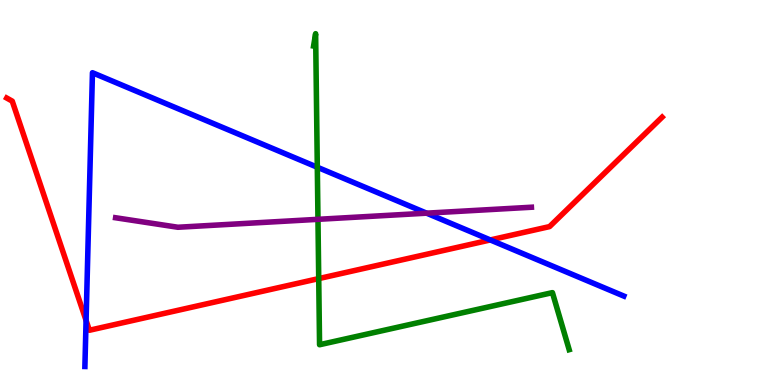[{'lines': ['blue', 'red'], 'intersections': [{'x': 1.11, 'y': 1.68}, {'x': 6.33, 'y': 3.77}]}, {'lines': ['green', 'red'], 'intersections': [{'x': 4.11, 'y': 2.76}]}, {'lines': ['purple', 'red'], 'intersections': []}, {'lines': ['blue', 'green'], 'intersections': [{'x': 4.09, 'y': 5.66}]}, {'lines': ['blue', 'purple'], 'intersections': [{'x': 5.5, 'y': 4.46}]}, {'lines': ['green', 'purple'], 'intersections': [{'x': 4.1, 'y': 4.3}]}]